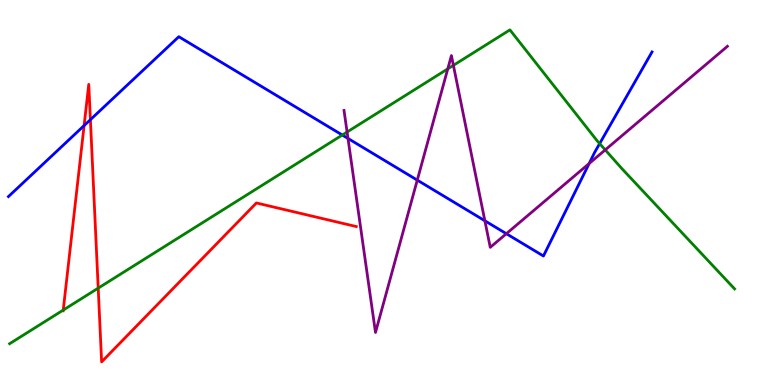[{'lines': ['blue', 'red'], 'intersections': [{'x': 1.09, 'y': 6.74}, {'x': 1.17, 'y': 6.89}]}, {'lines': ['green', 'red'], 'intersections': [{'x': 0.816, 'y': 1.95}, {'x': 1.27, 'y': 2.52}]}, {'lines': ['purple', 'red'], 'intersections': []}, {'lines': ['blue', 'green'], 'intersections': [{'x': 4.42, 'y': 6.49}, {'x': 7.74, 'y': 6.27}]}, {'lines': ['blue', 'purple'], 'intersections': [{'x': 4.49, 'y': 6.4}, {'x': 5.38, 'y': 5.32}, {'x': 6.26, 'y': 4.27}, {'x': 6.53, 'y': 3.93}, {'x': 7.6, 'y': 5.75}]}, {'lines': ['green', 'purple'], 'intersections': [{'x': 4.48, 'y': 6.57}, {'x': 5.78, 'y': 8.21}, {'x': 5.85, 'y': 8.3}, {'x': 7.81, 'y': 6.11}]}]